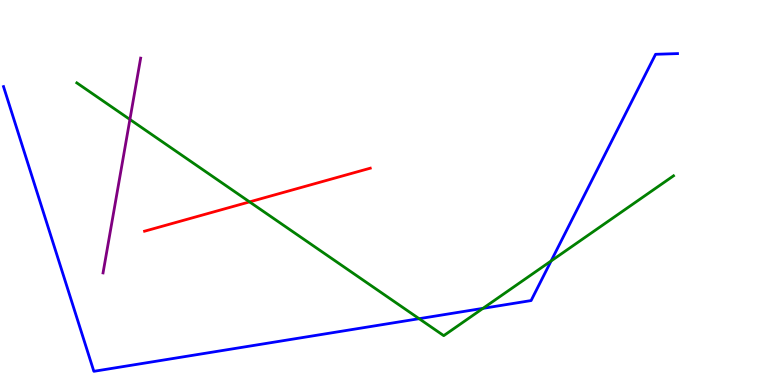[{'lines': ['blue', 'red'], 'intersections': []}, {'lines': ['green', 'red'], 'intersections': [{'x': 3.22, 'y': 4.76}]}, {'lines': ['purple', 'red'], 'intersections': []}, {'lines': ['blue', 'green'], 'intersections': [{'x': 5.41, 'y': 1.72}, {'x': 6.23, 'y': 1.99}, {'x': 7.11, 'y': 3.22}]}, {'lines': ['blue', 'purple'], 'intersections': []}, {'lines': ['green', 'purple'], 'intersections': [{'x': 1.68, 'y': 6.9}]}]